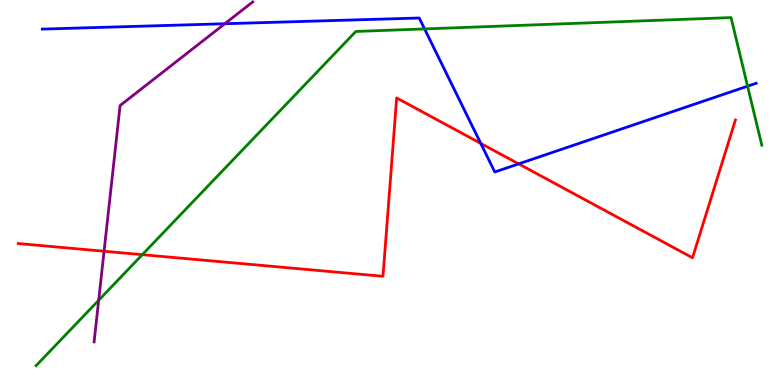[{'lines': ['blue', 'red'], 'intersections': [{'x': 6.2, 'y': 6.28}, {'x': 6.69, 'y': 5.74}]}, {'lines': ['green', 'red'], 'intersections': [{'x': 1.84, 'y': 3.39}]}, {'lines': ['purple', 'red'], 'intersections': [{'x': 1.34, 'y': 3.47}]}, {'lines': ['blue', 'green'], 'intersections': [{'x': 5.48, 'y': 9.25}, {'x': 9.65, 'y': 7.76}]}, {'lines': ['blue', 'purple'], 'intersections': [{'x': 2.9, 'y': 9.38}]}, {'lines': ['green', 'purple'], 'intersections': [{'x': 1.27, 'y': 2.2}]}]